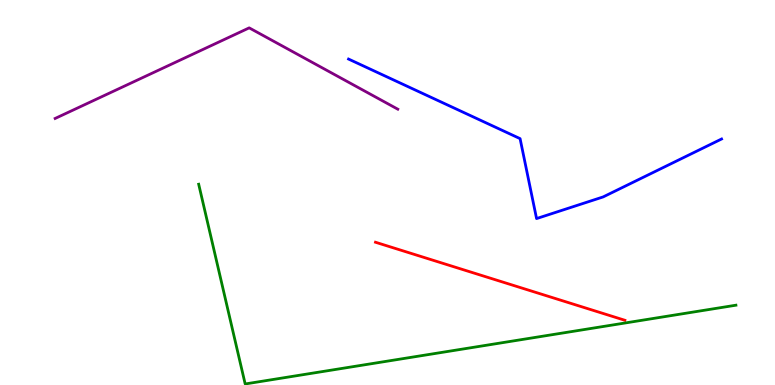[{'lines': ['blue', 'red'], 'intersections': []}, {'lines': ['green', 'red'], 'intersections': []}, {'lines': ['purple', 'red'], 'intersections': []}, {'lines': ['blue', 'green'], 'intersections': []}, {'lines': ['blue', 'purple'], 'intersections': []}, {'lines': ['green', 'purple'], 'intersections': []}]